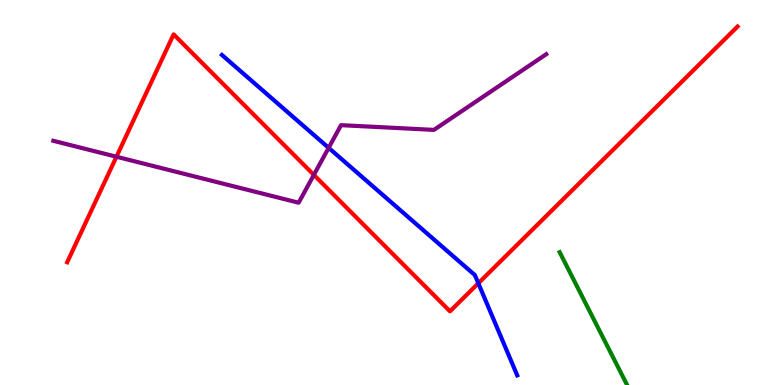[{'lines': ['blue', 'red'], 'intersections': [{'x': 6.17, 'y': 2.64}]}, {'lines': ['green', 'red'], 'intersections': []}, {'lines': ['purple', 'red'], 'intersections': [{'x': 1.5, 'y': 5.93}, {'x': 4.05, 'y': 5.46}]}, {'lines': ['blue', 'green'], 'intersections': []}, {'lines': ['blue', 'purple'], 'intersections': [{'x': 4.24, 'y': 6.16}]}, {'lines': ['green', 'purple'], 'intersections': []}]